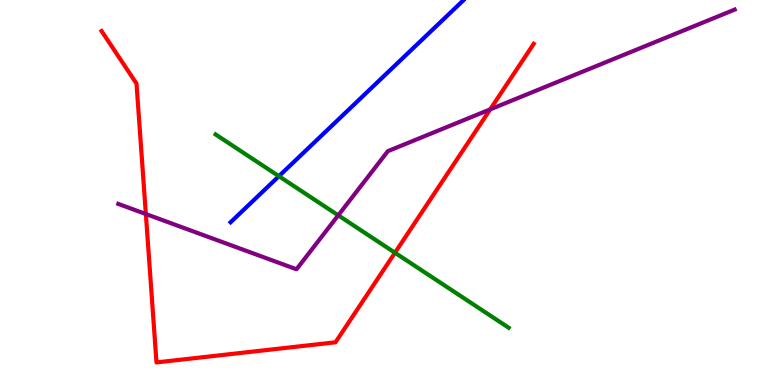[{'lines': ['blue', 'red'], 'intersections': []}, {'lines': ['green', 'red'], 'intersections': [{'x': 5.1, 'y': 3.44}]}, {'lines': ['purple', 'red'], 'intersections': [{'x': 1.88, 'y': 4.44}, {'x': 6.32, 'y': 7.16}]}, {'lines': ['blue', 'green'], 'intersections': [{'x': 3.6, 'y': 5.42}]}, {'lines': ['blue', 'purple'], 'intersections': []}, {'lines': ['green', 'purple'], 'intersections': [{'x': 4.36, 'y': 4.41}]}]